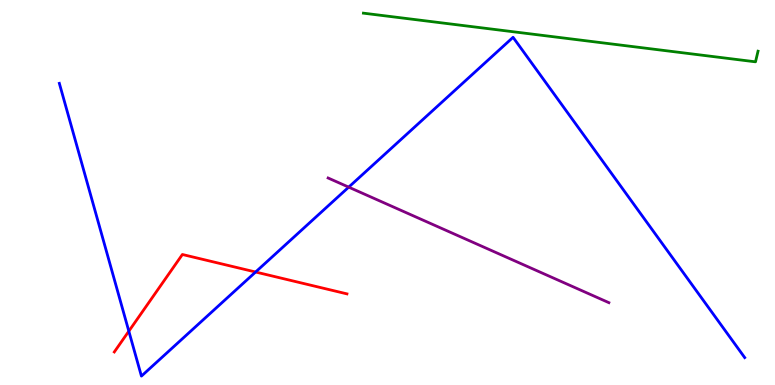[{'lines': ['blue', 'red'], 'intersections': [{'x': 1.66, 'y': 1.4}, {'x': 3.3, 'y': 2.93}]}, {'lines': ['green', 'red'], 'intersections': []}, {'lines': ['purple', 'red'], 'intersections': []}, {'lines': ['blue', 'green'], 'intersections': []}, {'lines': ['blue', 'purple'], 'intersections': [{'x': 4.5, 'y': 5.14}]}, {'lines': ['green', 'purple'], 'intersections': []}]